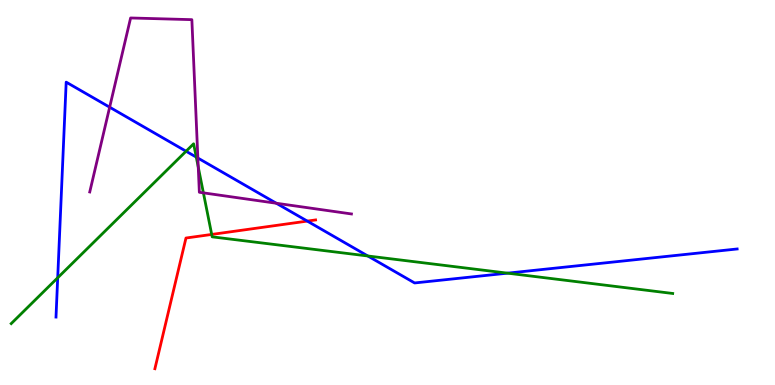[{'lines': ['blue', 'red'], 'intersections': [{'x': 3.97, 'y': 4.26}]}, {'lines': ['green', 'red'], 'intersections': [{'x': 2.73, 'y': 3.91}]}, {'lines': ['purple', 'red'], 'intersections': []}, {'lines': ['blue', 'green'], 'intersections': [{'x': 0.745, 'y': 2.79}, {'x': 2.4, 'y': 6.07}, {'x': 2.53, 'y': 5.92}, {'x': 4.75, 'y': 3.35}, {'x': 6.55, 'y': 2.9}]}, {'lines': ['blue', 'purple'], 'intersections': [{'x': 1.41, 'y': 7.22}, {'x': 2.55, 'y': 5.9}, {'x': 3.57, 'y': 4.72}]}, {'lines': ['green', 'purple'], 'intersections': [{'x': 2.56, 'y': 5.66}, {'x': 2.62, 'y': 4.99}]}]